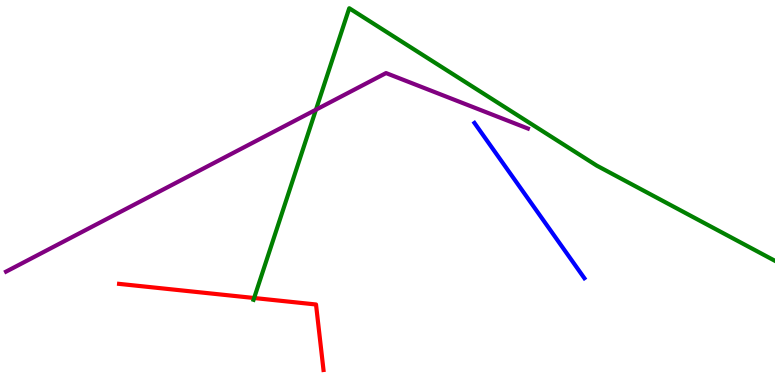[{'lines': ['blue', 'red'], 'intersections': []}, {'lines': ['green', 'red'], 'intersections': [{'x': 3.28, 'y': 2.26}]}, {'lines': ['purple', 'red'], 'intersections': []}, {'lines': ['blue', 'green'], 'intersections': []}, {'lines': ['blue', 'purple'], 'intersections': []}, {'lines': ['green', 'purple'], 'intersections': [{'x': 4.08, 'y': 7.15}]}]